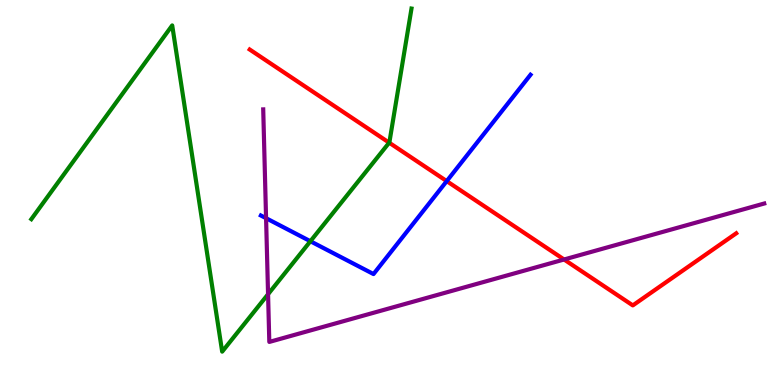[{'lines': ['blue', 'red'], 'intersections': [{'x': 5.76, 'y': 5.3}]}, {'lines': ['green', 'red'], 'intersections': [{'x': 5.02, 'y': 6.29}]}, {'lines': ['purple', 'red'], 'intersections': [{'x': 7.28, 'y': 3.26}]}, {'lines': ['blue', 'green'], 'intersections': [{'x': 4.01, 'y': 3.73}]}, {'lines': ['blue', 'purple'], 'intersections': [{'x': 3.43, 'y': 4.33}]}, {'lines': ['green', 'purple'], 'intersections': [{'x': 3.46, 'y': 2.36}]}]